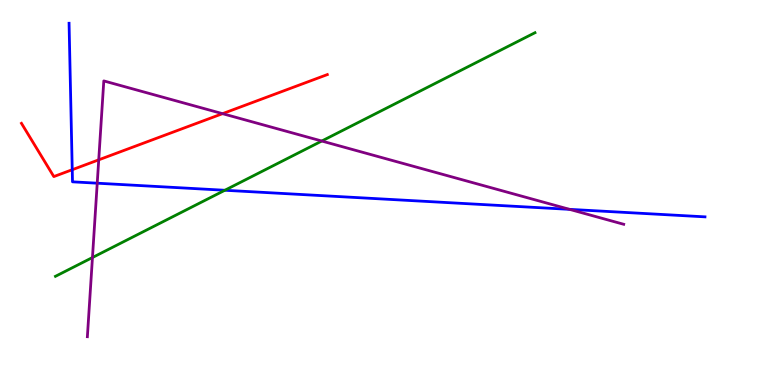[{'lines': ['blue', 'red'], 'intersections': [{'x': 0.932, 'y': 5.59}]}, {'lines': ['green', 'red'], 'intersections': []}, {'lines': ['purple', 'red'], 'intersections': [{'x': 1.27, 'y': 5.85}, {'x': 2.87, 'y': 7.05}]}, {'lines': ['blue', 'green'], 'intersections': [{'x': 2.9, 'y': 5.06}]}, {'lines': ['blue', 'purple'], 'intersections': [{'x': 1.25, 'y': 5.24}, {'x': 7.35, 'y': 4.56}]}, {'lines': ['green', 'purple'], 'intersections': [{'x': 1.19, 'y': 3.31}, {'x': 4.15, 'y': 6.34}]}]